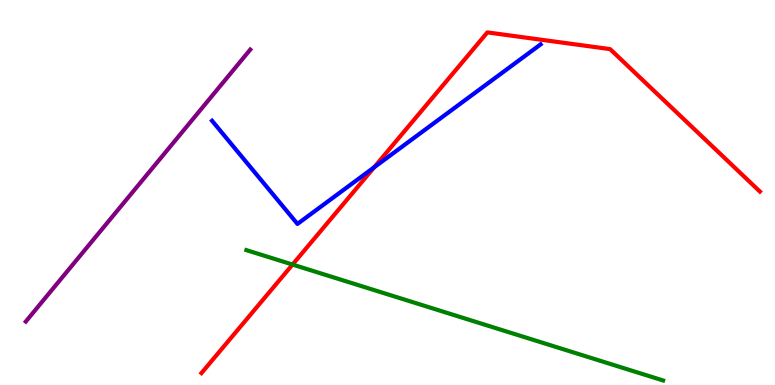[{'lines': ['blue', 'red'], 'intersections': [{'x': 4.83, 'y': 5.65}]}, {'lines': ['green', 'red'], 'intersections': [{'x': 3.77, 'y': 3.13}]}, {'lines': ['purple', 'red'], 'intersections': []}, {'lines': ['blue', 'green'], 'intersections': []}, {'lines': ['blue', 'purple'], 'intersections': []}, {'lines': ['green', 'purple'], 'intersections': []}]